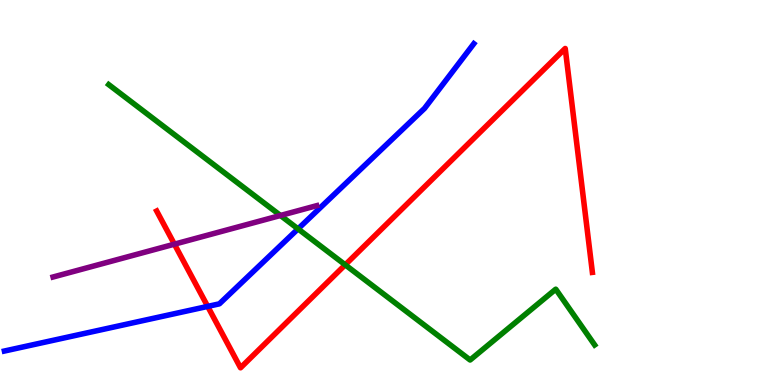[{'lines': ['blue', 'red'], 'intersections': [{'x': 2.68, 'y': 2.04}]}, {'lines': ['green', 'red'], 'intersections': [{'x': 4.45, 'y': 3.12}]}, {'lines': ['purple', 'red'], 'intersections': [{'x': 2.25, 'y': 3.66}]}, {'lines': ['blue', 'green'], 'intersections': [{'x': 3.85, 'y': 4.06}]}, {'lines': ['blue', 'purple'], 'intersections': []}, {'lines': ['green', 'purple'], 'intersections': [{'x': 3.62, 'y': 4.4}]}]